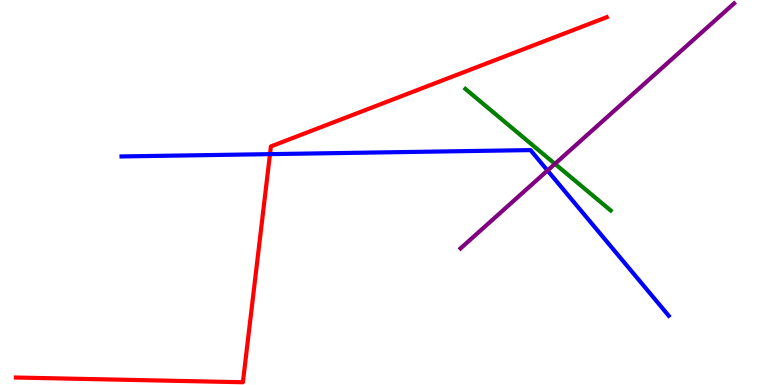[{'lines': ['blue', 'red'], 'intersections': [{'x': 3.48, 'y': 6.0}]}, {'lines': ['green', 'red'], 'intersections': []}, {'lines': ['purple', 'red'], 'intersections': []}, {'lines': ['blue', 'green'], 'intersections': []}, {'lines': ['blue', 'purple'], 'intersections': [{'x': 7.06, 'y': 5.57}]}, {'lines': ['green', 'purple'], 'intersections': [{'x': 7.16, 'y': 5.74}]}]